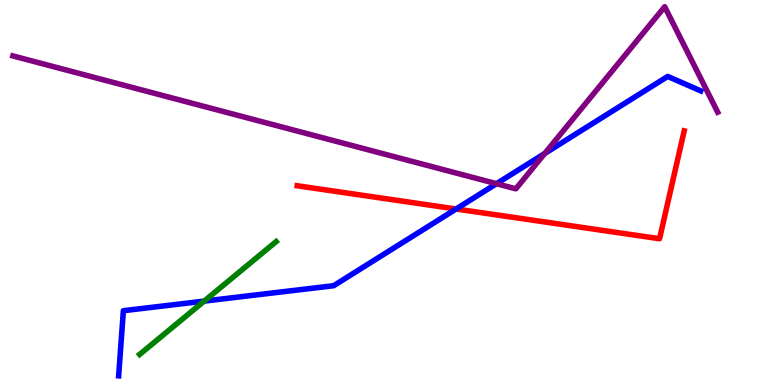[{'lines': ['blue', 'red'], 'intersections': [{'x': 5.89, 'y': 4.57}]}, {'lines': ['green', 'red'], 'intersections': []}, {'lines': ['purple', 'red'], 'intersections': []}, {'lines': ['blue', 'green'], 'intersections': [{'x': 2.63, 'y': 2.18}]}, {'lines': ['blue', 'purple'], 'intersections': [{'x': 6.41, 'y': 5.23}, {'x': 7.03, 'y': 6.01}]}, {'lines': ['green', 'purple'], 'intersections': []}]